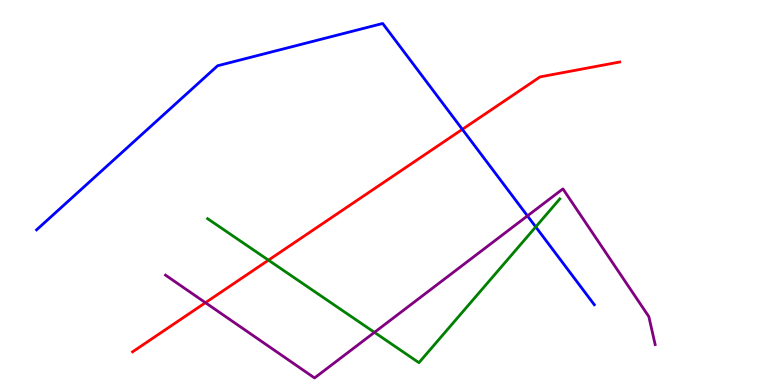[{'lines': ['blue', 'red'], 'intersections': [{'x': 5.97, 'y': 6.64}]}, {'lines': ['green', 'red'], 'intersections': [{'x': 3.46, 'y': 3.24}]}, {'lines': ['purple', 'red'], 'intersections': [{'x': 2.65, 'y': 2.14}]}, {'lines': ['blue', 'green'], 'intersections': [{'x': 6.91, 'y': 4.11}]}, {'lines': ['blue', 'purple'], 'intersections': [{'x': 6.81, 'y': 4.39}]}, {'lines': ['green', 'purple'], 'intersections': [{'x': 4.83, 'y': 1.37}]}]